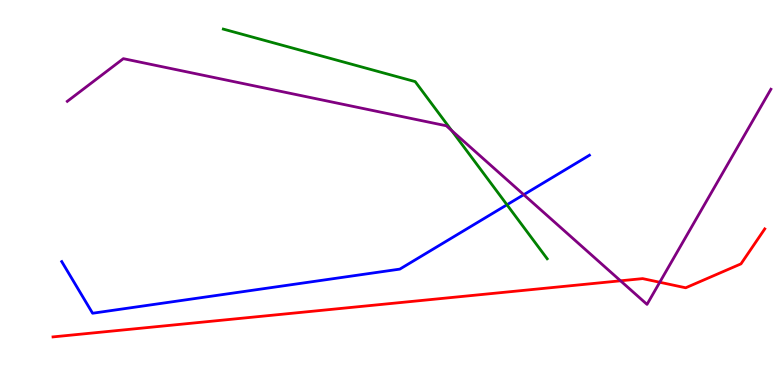[{'lines': ['blue', 'red'], 'intersections': []}, {'lines': ['green', 'red'], 'intersections': []}, {'lines': ['purple', 'red'], 'intersections': [{'x': 8.01, 'y': 2.71}, {'x': 8.51, 'y': 2.67}]}, {'lines': ['blue', 'green'], 'intersections': [{'x': 6.54, 'y': 4.68}]}, {'lines': ['blue', 'purple'], 'intersections': [{'x': 6.76, 'y': 4.94}]}, {'lines': ['green', 'purple'], 'intersections': [{'x': 5.83, 'y': 6.61}]}]